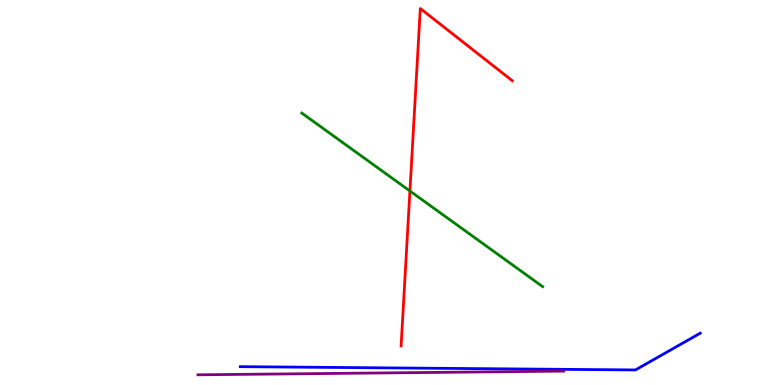[{'lines': ['blue', 'red'], 'intersections': []}, {'lines': ['green', 'red'], 'intersections': [{'x': 5.29, 'y': 5.04}]}, {'lines': ['purple', 'red'], 'intersections': []}, {'lines': ['blue', 'green'], 'intersections': []}, {'lines': ['blue', 'purple'], 'intersections': []}, {'lines': ['green', 'purple'], 'intersections': []}]